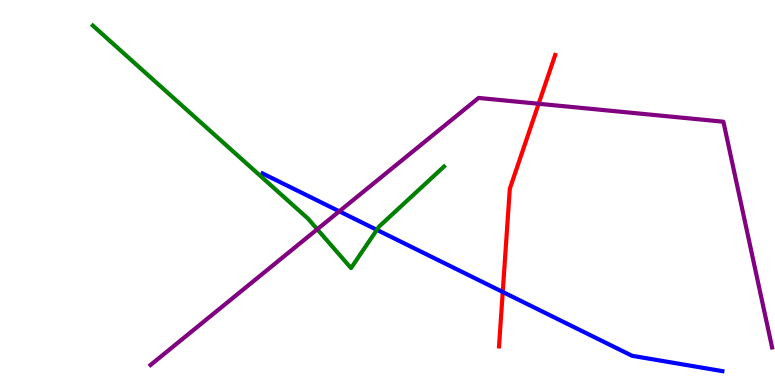[{'lines': ['blue', 'red'], 'intersections': [{'x': 6.49, 'y': 2.42}]}, {'lines': ['green', 'red'], 'intersections': []}, {'lines': ['purple', 'red'], 'intersections': [{'x': 6.95, 'y': 7.3}]}, {'lines': ['blue', 'green'], 'intersections': [{'x': 4.86, 'y': 4.03}]}, {'lines': ['blue', 'purple'], 'intersections': [{'x': 4.38, 'y': 4.51}]}, {'lines': ['green', 'purple'], 'intersections': [{'x': 4.09, 'y': 4.05}]}]